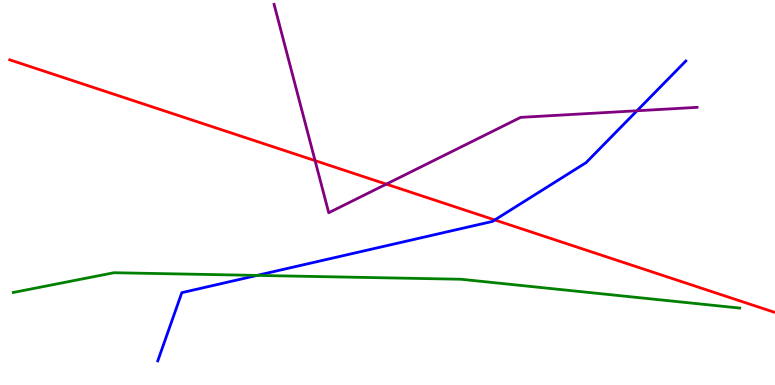[{'lines': ['blue', 'red'], 'intersections': [{'x': 6.38, 'y': 4.29}]}, {'lines': ['green', 'red'], 'intersections': []}, {'lines': ['purple', 'red'], 'intersections': [{'x': 4.07, 'y': 5.83}, {'x': 4.98, 'y': 5.22}]}, {'lines': ['blue', 'green'], 'intersections': [{'x': 3.32, 'y': 2.85}]}, {'lines': ['blue', 'purple'], 'intersections': [{'x': 8.22, 'y': 7.12}]}, {'lines': ['green', 'purple'], 'intersections': []}]